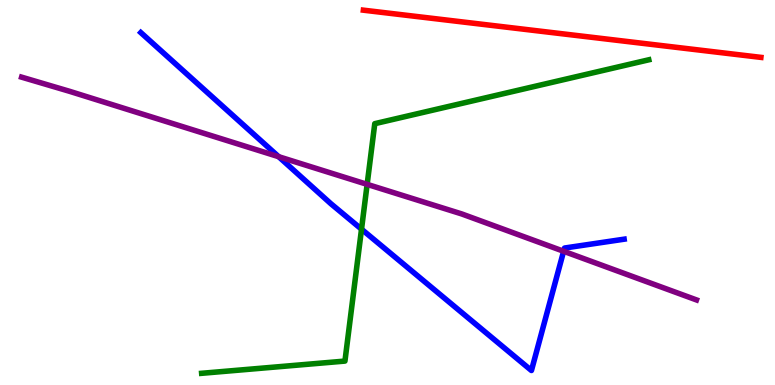[{'lines': ['blue', 'red'], 'intersections': []}, {'lines': ['green', 'red'], 'intersections': []}, {'lines': ['purple', 'red'], 'intersections': []}, {'lines': ['blue', 'green'], 'intersections': [{'x': 4.66, 'y': 4.05}]}, {'lines': ['blue', 'purple'], 'intersections': [{'x': 3.6, 'y': 5.93}, {'x': 7.27, 'y': 3.47}]}, {'lines': ['green', 'purple'], 'intersections': [{'x': 4.74, 'y': 5.21}]}]